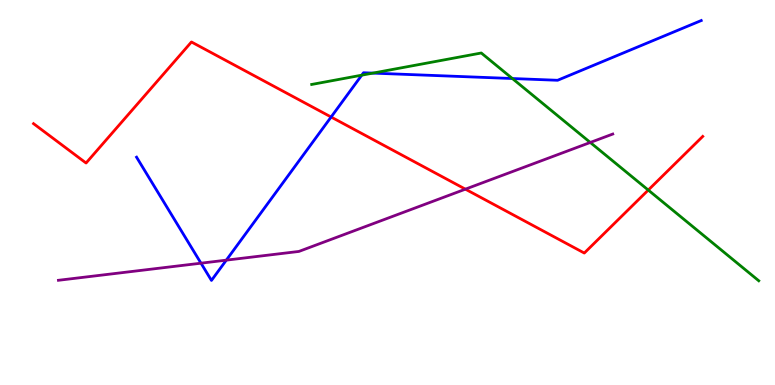[{'lines': ['blue', 'red'], 'intersections': [{'x': 4.27, 'y': 6.96}]}, {'lines': ['green', 'red'], 'intersections': [{'x': 8.36, 'y': 5.06}]}, {'lines': ['purple', 'red'], 'intersections': [{'x': 6.01, 'y': 5.09}]}, {'lines': ['blue', 'green'], 'intersections': [{'x': 4.67, 'y': 8.05}, {'x': 4.81, 'y': 8.1}, {'x': 6.61, 'y': 7.96}]}, {'lines': ['blue', 'purple'], 'intersections': [{'x': 2.59, 'y': 3.16}, {'x': 2.92, 'y': 3.24}]}, {'lines': ['green', 'purple'], 'intersections': [{'x': 7.62, 'y': 6.3}]}]